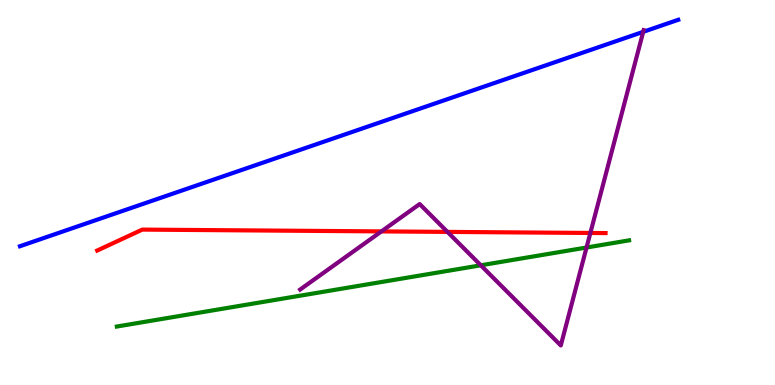[{'lines': ['blue', 'red'], 'intersections': []}, {'lines': ['green', 'red'], 'intersections': []}, {'lines': ['purple', 'red'], 'intersections': [{'x': 4.92, 'y': 3.99}, {'x': 5.77, 'y': 3.98}, {'x': 7.62, 'y': 3.95}]}, {'lines': ['blue', 'green'], 'intersections': []}, {'lines': ['blue', 'purple'], 'intersections': [{'x': 8.3, 'y': 9.17}]}, {'lines': ['green', 'purple'], 'intersections': [{'x': 6.2, 'y': 3.11}, {'x': 7.57, 'y': 3.57}]}]